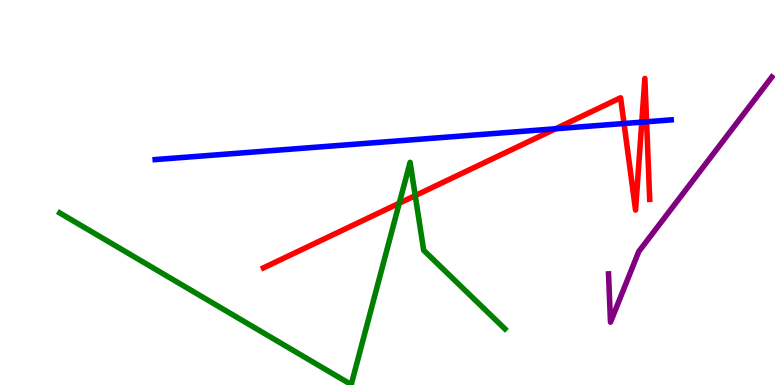[{'lines': ['blue', 'red'], 'intersections': [{'x': 7.17, 'y': 6.66}, {'x': 8.05, 'y': 6.79}, {'x': 8.28, 'y': 6.83}, {'x': 8.34, 'y': 6.84}]}, {'lines': ['green', 'red'], 'intersections': [{'x': 5.15, 'y': 4.72}, {'x': 5.36, 'y': 4.92}]}, {'lines': ['purple', 'red'], 'intersections': []}, {'lines': ['blue', 'green'], 'intersections': []}, {'lines': ['blue', 'purple'], 'intersections': []}, {'lines': ['green', 'purple'], 'intersections': []}]